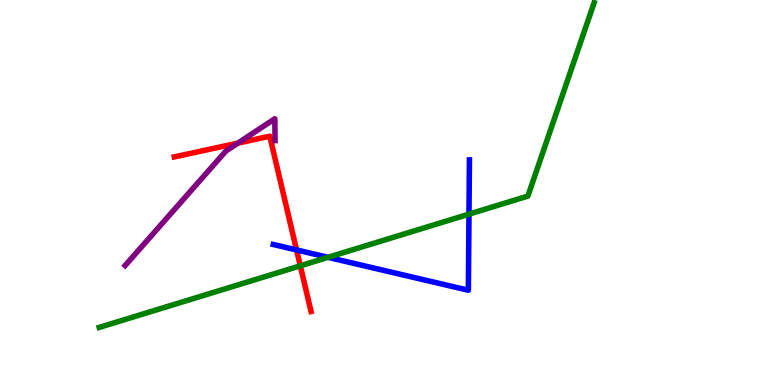[{'lines': ['blue', 'red'], 'intersections': [{'x': 3.83, 'y': 3.51}]}, {'lines': ['green', 'red'], 'intersections': [{'x': 3.87, 'y': 3.1}]}, {'lines': ['purple', 'red'], 'intersections': [{'x': 3.07, 'y': 6.28}]}, {'lines': ['blue', 'green'], 'intersections': [{'x': 4.23, 'y': 3.32}, {'x': 6.05, 'y': 4.44}]}, {'lines': ['blue', 'purple'], 'intersections': []}, {'lines': ['green', 'purple'], 'intersections': []}]